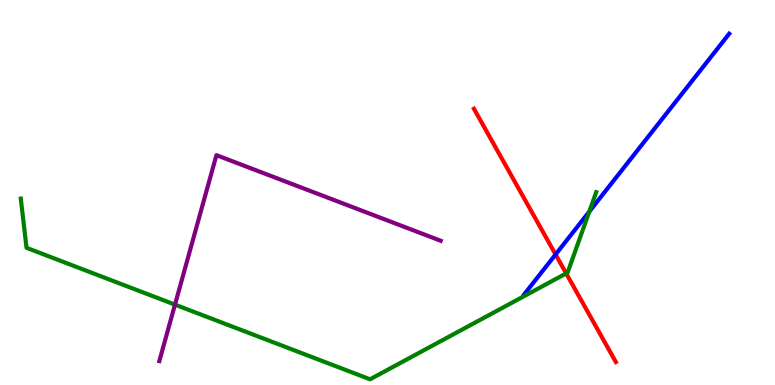[{'lines': ['blue', 'red'], 'intersections': [{'x': 7.17, 'y': 3.39}]}, {'lines': ['green', 'red'], 'intersections': [{'x': 7.31, 'y': 2.9}]}, {'lines': ['purple', 'red'], 'intersections': []}, {'lines': ['blue', 'green'], 'intersections': [{'x': 7.6, 'y': 4.5}]}, {'lines': ['blue', 'purple'], 'intersections': []}, {'lines': ['green', 'purple'], 'intersections': [{'x': 2.26, 'y': 2.09}]}]